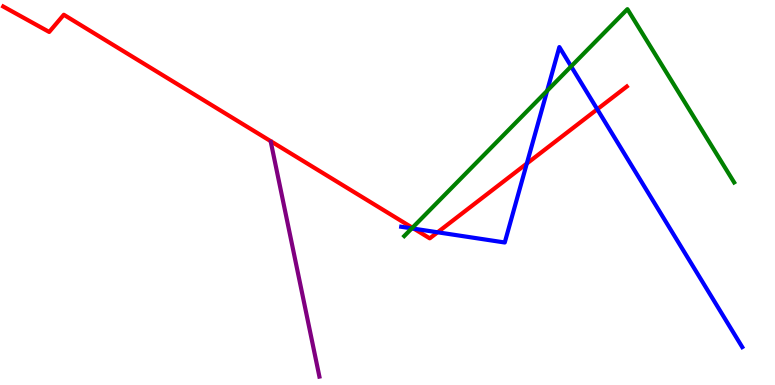[{'lines': ['blue', 'red'], 'intersections': [{'x': 5.34, 'y': 4.06}, {'x': 5.65, 'y': 3.97}, {'x': 6.8, 'y': 5.75}, {'x': 7.71, 'y': 7.16}]}, {'lines': ['green', 'red'], 'intersections': [{'x': 5.32, 'y': 4.08}]}, {'lines': ['purple', 'red'], 'intersections': []}, {'lines': ['blue', 'green'], 'intersections': [{'x': 5.31, 'y': 4.07}, {'x': 7.06, 'y': 7.64}, {'x': 7.37, 'y': 8.28}]}, {'lines': ['blue', 'purple'], 'intersections': []}, {'lines': ['green', 'purple'], 'intersections': []}]